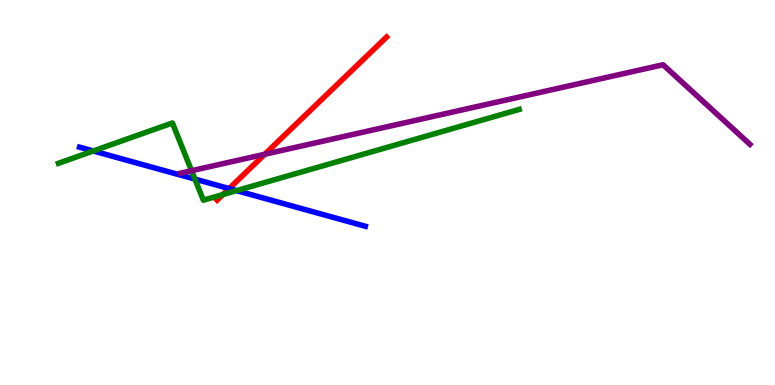[{'lines': ['blue', 'red'], 'intersections': [{'x': 2.96, 'y': 5.1}]}, {'lines': ['green', 'red'], 'intersections': [{'x': 2.88, 'y': 4.95}]}, {'lines': ['purple', 'red'], 'intersections': [{'x': 3.42, 'y': 5.99}]}, {'lines': ['blue', 'green'], 'intersections': [{'x': 1.2, 'y': 6.08}, {'x': 2.52, 'y': 5.35}, {'x': 3.05, 'y': 5.05}]}, {'lines': ['blue', 'purple'], 'intersections': []}, {'lines': ['green', 'purple'], 'intersections': [{'x': 2.47, 'y': 5.57}]}]